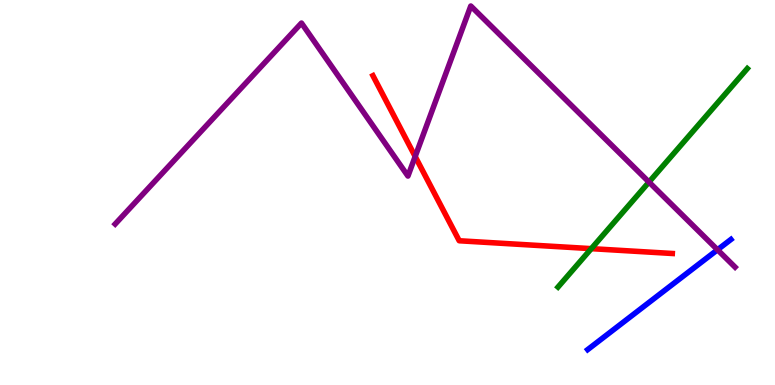[{'lines': ['blue', 'red'], 'intersections': []}, {'lines': ['green', 'red'], 'intersections': [{'x': 7.63, 'y': 3.54}]}, {'lines': ['purple', 'red'], 'intersections': [{'x': 5.36, 'y': 5.93}]}, {'lines': ['blue', 'green'], 'intersections': []}, {'lines': ['blue', 'purple'], 'intersections': [{'x': 9.26, 'y': 3.51}]}, {'lines': ['green', 'purple'], 'intersections': [{'x': 8.37, 'y': 5.27}]}]